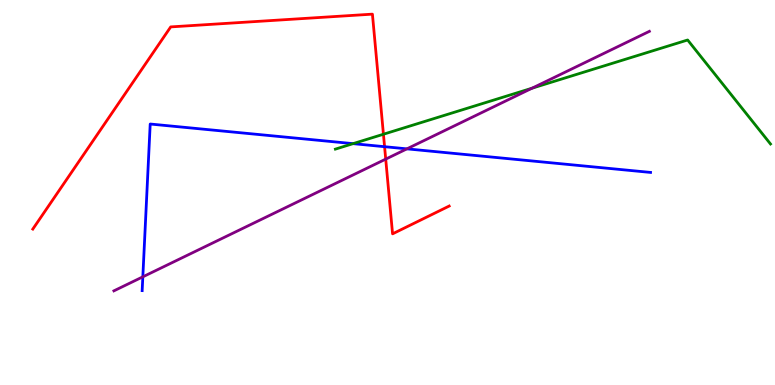[{'lines': ['blue', 'red'], 'intersections': [{'x': 4.96, 'y': 6.19}]}, {'lines': ['green', 'red'], 'intersections': [{'x': 4.95, 'y': 6.51}]}, {'lines': ['purple', 'red'], 'intersections': [{'x': 4.98, 'y': 5.87}]}, {'lines': ['blue', 'green'], 'intersections': [{'x': 4.56, 'y': 6.27}]}, {'lines': ['blue', 'purple'], 'intersections': [{'x': 1.84, 'y': 2.81}, {'x': 5.25, 'y': 6.13}]}, {'lines': ['green', 'purple'], 'intersections': [{'x': 6.87, 'y': 7.71}]}]